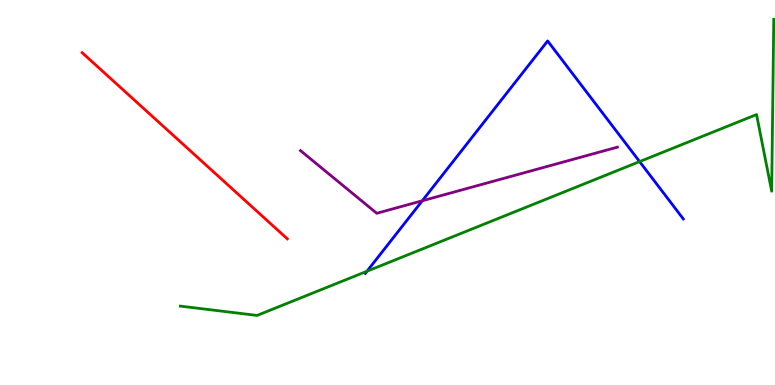[{'lines': ['blue', 'red'], 'intersections': []}, {'lines': ['green', 'red'], 'intersections': []}, {'lines': ['purple', 'red'], 'intersections': []}, {'lines': ['blue', 'green'], 'intersections': [{'x': 4.74, 'y': 2.96}, {'x': 8.25, 'y': 5.8}]}, {'lines': ['blue', 'purple'], 'intersections': [{'x': 5.45, 'y': 4.79}]}, {'lines': ['green', 'purple'], 'intersections': []}]